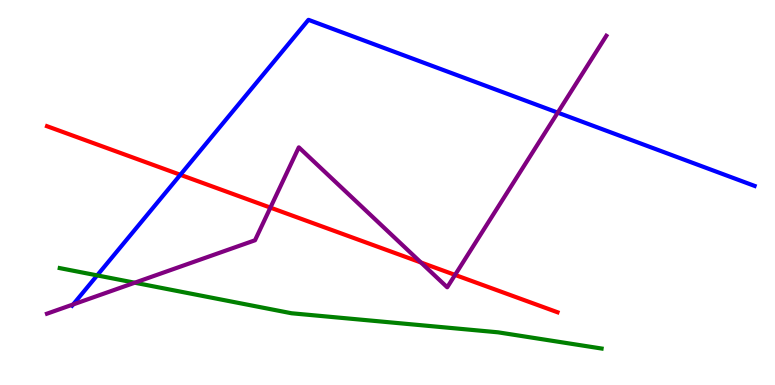[{'lines': ['blue', 'red'], 'intersections': [{'x': 2.33, 'y': 5.46}]}, {'lines': ['green', 'red'], 'intersections': []}, {'lines': ['purple', 'red'], 'intersections': [{'x': 3.49, 'y': 4.61}, {'x': 5.43, 'y': 3.18}, {'x': 5.87, 'y': 2.86}]}, {'lines': ['blue', 'green'], 'intersections': [{'x': 1.25, 'y': 2.85}]}, {'lines': ['blue', 'purple'], 'intersections': [{'x': 0.944, 'y': 2.09}, {'x': 7.2, 'y': 7.07}]}, {'lines': ['green', 'purple'], 'intersections': [{'x': 1.74, 'y': 2.66}]}]